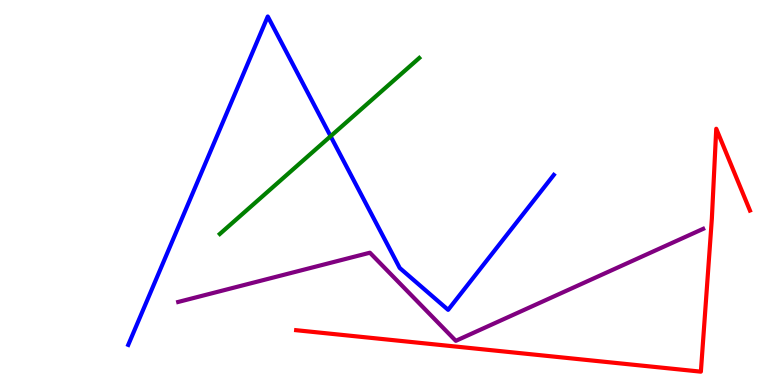[{'lines': ['blue', 'red'], 'intersections': []}, {'lines': ['green', 'red'], 'intersections': []}, {'lines': ['purple', 'red'], 'intersections': []}, {'lines': ['blue', 'green'], 'intersections': [{'x': 4.27, 'y': 6.46}]}, {'lines': ['blue', 'purple'], 'intersections': []}, {'lines': ['green', 'purple'], 'intersections': []}]